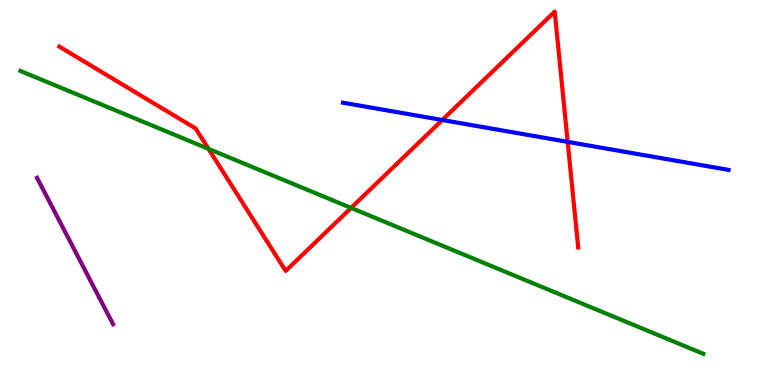[{'lines': ['blue', 'red'], 'intersections': [{'x': 5.71, 'y': 6.88}, {'x': 7.32, 'y': 6.32}]}, {'lines': ['green', 'red'], 'intersections': [{'x': 2.69, 'y': 6.13}, {'x': 4.53, 'y': 4.6}]}, {'lines': ['purple', 'red'], 'intersections': []}, {'lines': ['blue', 'green'], 'intersections': []}, {'lines': ['blue', 'purple'], 'intersections': []}, {'lines': ['green', 'purple'], 'intersections': []}]